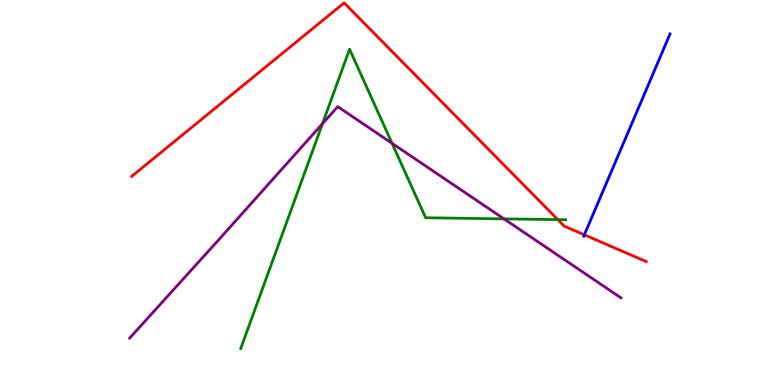[{'lines': ['blue', 'red'], 'intersections': [{'x': 7.54, 'y': 3.9}]}, {'lines': ['green', 'red'], 'intersections': [{'x': 7.2, 'y': 4.3}]}, {'lines': ['purple', 'red'], 'intersections': []}, {'lines': ['blue', 'green'], 'intersections': []}, {'lines': ['blue', 'purple'], 'intersections': []}, {'lines': ['green', 'purple'], 'intersections': [{'x': 4.16, 'y': 6.79}, {'x': 5.06, 'y': 6.28}, {'x': 6.5, 'y': 4.32}]}]